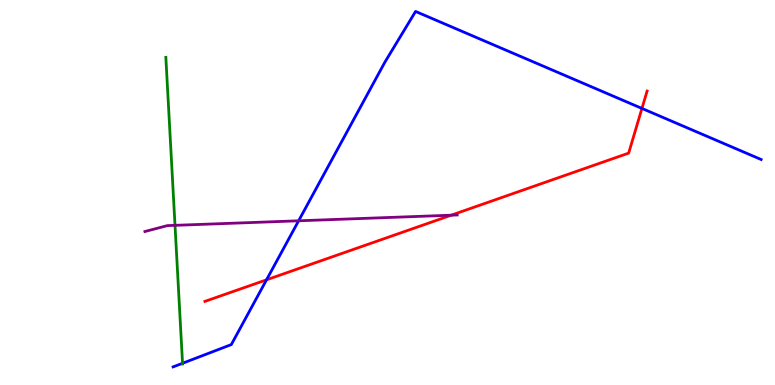[{'lines': ['blue', 'red'], 'intersections': [{'x': 3.44, 'y': 2.73}, {'x': 8.28, 'y': 7.18}]}, {'lines': ['green', 'red'], 'intersections': []}, {'lines': ['purple', 'red'], 'intersections': [{'x': 5.82, 'y': 4.41}]}, {'lines': ['blue', 'green'], 'intersections': [{'x': 2.36, 'y': 0.564}]}, {'lines': ['blue', 'purple'], 'intersections': [{'x': 3.85, 'y': 4.26}]}, {'lines': ['green', 'purple'], 'intersections': [{'x': 2.26, 'y': 4.15}]}]